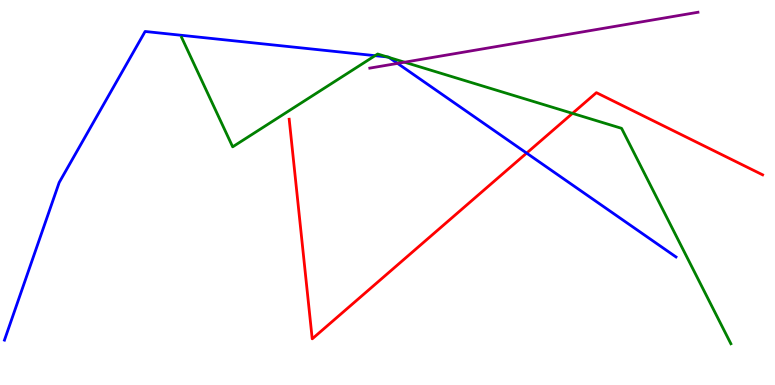[{'lines': ['blue', 'red'], 'intersections': [{'x': 6.8, 'y': 6.02}]}, {'lines': ['green', 'red'], 'intersections': [{'x': 7.39, 'y': 7.06}]}, {'lines': ['purple', 'red'], 'intersections': []}, {'lines': ['blue', 'green'], 'intersections': [{'x': 4.84, 'y': 8.55}, {'x': 5.0, 'y': 8.52}, {'x': 5.02, 'y': 8.51}]}, {'lines': ['blue', 'purple'], 'intersections': [{'x': 5.13, 'y': 8.35}]}, {'lines': ['green', 'purple'], 'intersections': [{'x': 5.22, 'y': 8.38}]}]